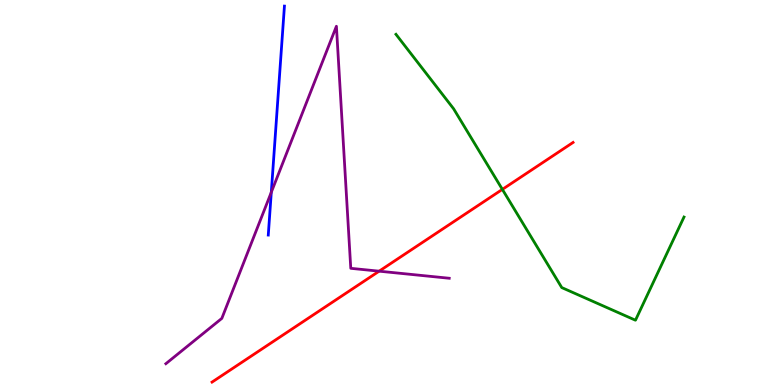[{'lines': ['blue', 'red'], 'intersections': []}, {'lines': ['green', 'red'], 'intersections': [{'x': 6.48, 'y': 5.08}]}, {'lines': ['purple', 'red'], 'intersections': [{'x': 4.89, 'y': 2.96}]}, {'lines': ['blue', 'green'], 'intersections': []}, {'lines': ['blue', 'purple'], 'intersections': [{'x': 3.5, 'y': 5.01}]}, {'lines': ['green', 'purple'], 'intersections': []}]